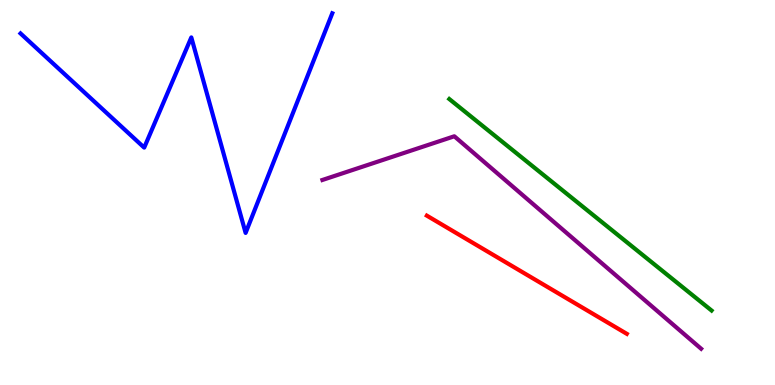[{'lines': ['blue', 'red'], 'intersections': []}, {'lines': ['green', 'red'], 'intersections': []}, {'lines': ['purple', 'red'], 'intersections': []}, {'lines': ['blue', 'green'], 'intersections': []}, {'lines': ['blue', 'purple'], 'intersections': []}, {'lines': ['green', 'purple'], 'intersections': []}]